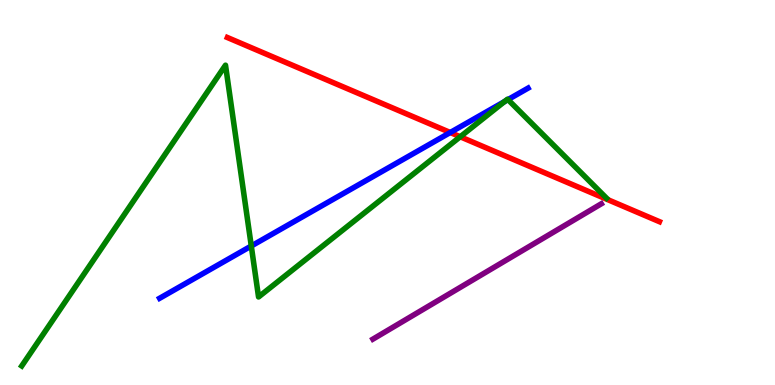[{'lines': ['blue', 'red'], 'intersections': [{'x': 5.81, 'y': 6.56}]}, {'lines': ['green', 'red'], 'intersections': [{'x': 5.94, 'y': 6.45}]}, {'lines': ['purple', 'red'], 'intersections': []}, {'lines': ['blue', 'green'], 'intersections': [{'x': 3.24, 'y': 3.61}, {'x': 6.51, 'y': 7.36}, {'x': 6.55, 'y': 7.41}]}, {'lines': ['blue', 'purple'], 'intersections': []}, {'lines': ['green', 'purple'], 'intersections': []}]